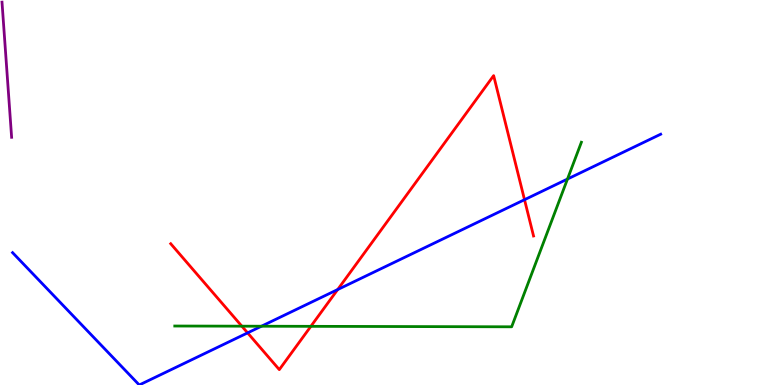[{'lines': ['blue', 'red'], 'intersections': [{'x': 3.19, 'y': 1.35}, {'x': 4.36, 'y': 2.48}, {'x': 6.77, 'y': 4.81}]}, {'lines': ['green', 'red'], 'intersections': [{'x': 3.12, 'y': 1.53}, {'x': 4.01, 'y': 1.52}]}, {'lines': ['purple', 'red'], 'intersections': []}, {'lines': ['blue', 'green'], 'intersections': [{'x': 3.37, 'y': 1.53}, {'x': 7.32, 'y': 5.35}]}, {'lines': ['blue', 'purple'], 'intersections': []}, {'lines': ['green', 'purple'], 'intersections': []}]